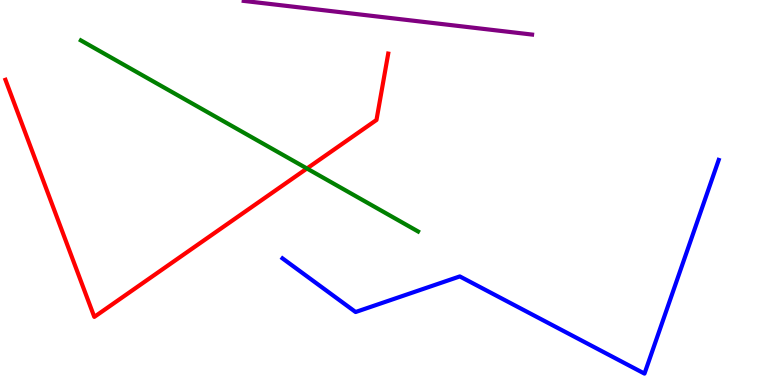[{'lines': ['blue', 'red'], 'intersections': []}, {'lines': ['green', 'red'], 'intersections': [{'x': 3.96, 'y': 5.62}]}, {'lines': ['purple', 'red'], 'intersections': []}, {'lines': ['blue', 'green'], 'intersections': []}, {'lines': ['blue', 'purple'], 'intersections': []}, {'lines': ['green', 'purple'], 'intersections': []}]